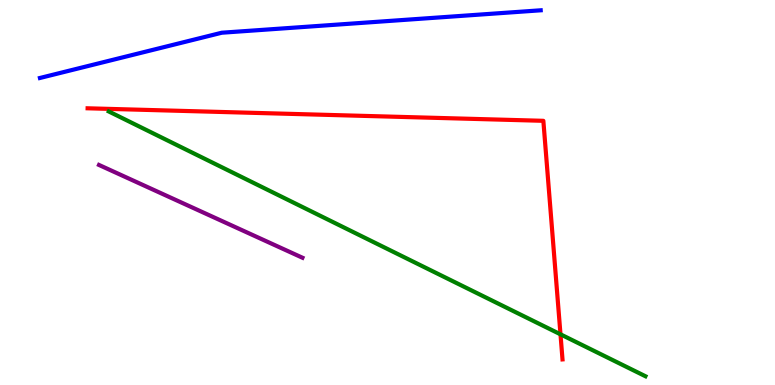[{'lines': ['blue', 'red'], 'intersections': []}, {'lines': ['green', 'red'], 'intersections': [{'x': 7.23, 'y': 1.32}]}, {'lines': ['purple', 'red'], 'intersections': []}, {'lines': ['blue', 'green'], 'intersections': []}, {'lines': ['blue', 'purple'], 'intersections': []}, {'lines': ['green', 'purple'], 'intersections': []}]